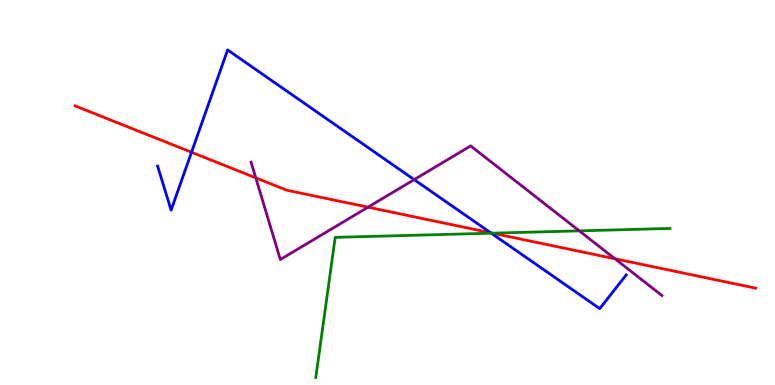[{'lines': ['blue', 'red'], 'intersections': [{'x': 2.47, 'y': 6.05}, {'x': 6.33, 'y': 3.95}]}, {'lines': ['green', 'red'], 'intersections': [{'x': 6.35, 'y': 3.94}]}, {'lines': ['purple', 'red'], 'intersections': [{'x': 3.3, 'y': 5.38}, {'x': 4.75, 'y': 4.62}, {'x': 7.93, 'y': 3.28}]}, {'lines': ['blue', 'green'], 'intersections': [{'x': 6.34, 'y': 3.94}]}, {'lines': ['blue', 'purple'], 'intersections': [{'x': 5.34, 'y': 5.33}]}, {'lines': ['green', 'purple'], 'intersections': [{'x': 7.47, 'y': 4.0}]}]